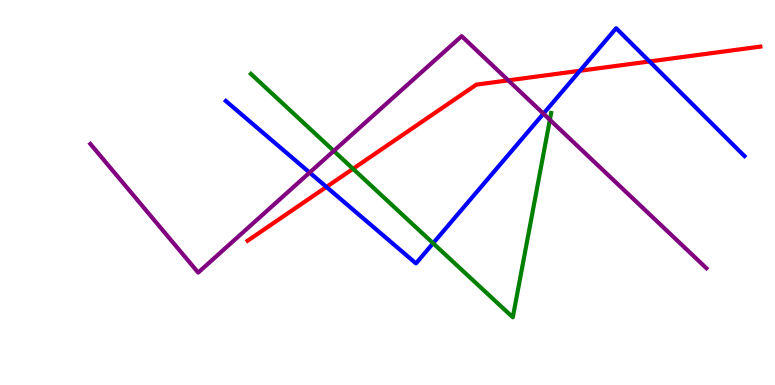[{'lines': ['blue', 'red'], 'intersections': [{'x': 4.21, 'y': 5.14}, {'x': 7.48, 'y': 8.16}, {'x': 8.38, 'y': 8.4}]}, {'lines': ['green', 'red'], 'intersections': [{'x': 4.56, 'y': 5.62}]}, {'lines': ['purple', 'red'], 'intersections': [{'x': 6.56, 'y': 7.91}]}, {'lines': ['blue', 'green'], 'intersections': [{'x': 5.59, 'y': 3.68}]}, {'lines': ['blue', 'purple'], 'intersections': [{'x': 4.0, 'y': 5.52}, {'x': 7.01, 'y': 7.05}]}, {'lines': ['green', 'purple'], 'intersections': [{'x': 4.31, 'y': 6.08}, {'x': 7.1, 'y': 6.89}]}]